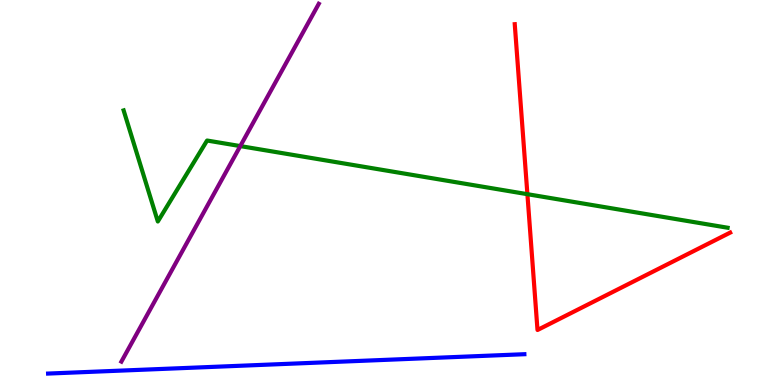[{'lines': ['blue', 'red'], 'intersections': []}, {'lines': ['green', 'red'], 'intersections': [{'x': 6.81, 'y': 4.96}]}, {'lines': ['purple', 'red'], 'intersections': []}, {'lines': ['blue', 'green'], 'intersections': []}, {'lines': ['blue', 'purple'], 'intersections': []}, {'lines': ['green', 'purple'], 'intersections': [{'x': 3.1, 'y': 6.21}]}]